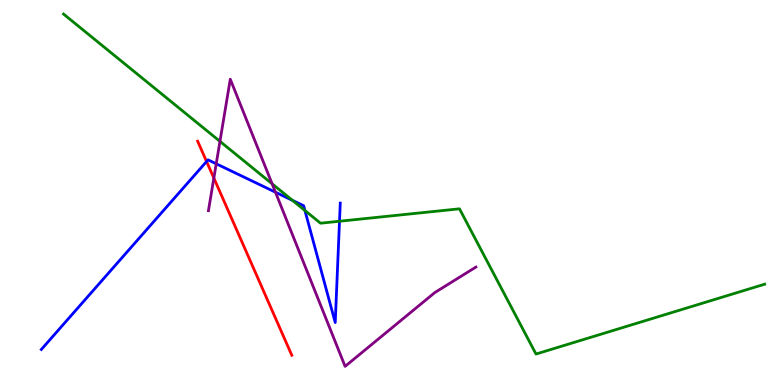[{'lines': ['blue', 'red'], 'intersections': [{'x': 2.67, 'y': 5.81}]}, {'lines': ['green', 'red'], 'intersections': []}, {'lines': ['purple', 'red'], 'intersections': [{'x': 2.76, 'y': 5.38}]}, {'lines': ['blue', 'green'], 'intersections': [{'x': 3.77, 'y': 4.8}, {'x': 3.93, 'y': 4.53}, {'x': 4.38, 'y': 4.25}]}, {'lines': ['blue', 'purple'], 'intersections': [{'x': 2.79, 'y': 5.75}, {'x': 3.55, 'y': 5.01}]}, {'lines': ['green', 'purple'], 'intersections': [{'x': 2.84, 'y': 6.33}, {'x': 3.51, 'y': 5.23}]}]